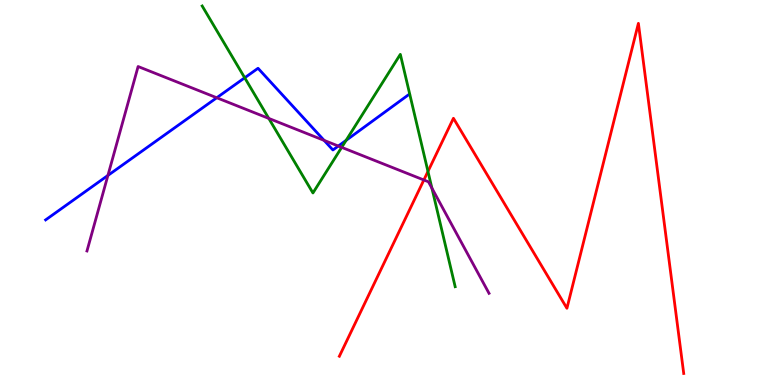[{'lines': ['blue', 'red'], 'intersections': []}, {'lines': ['green', 'red'], 'intersections': [{'x': 5.52, 'y': 5.55}]}, {'lines': ['purple', 'red'], 'intersections': [{'x': 5.47, 'y': 5.32}]}, {'lines': ['blue', 'green'], 'intersections': [{'x': 3.16, 'y': 7.98}, {'x': 4.47, 'y': 6.35}]}, {'lines': ['blue', 'purple'], 'intersections': [{'x': 1.39, 'y': 5.44}, {'x': 2.8, 'y': 7.46}, {'x': 4.18, 'y': 6.35}, {'x': 4.37, 'y': 6.21}]}, {'lines': ['green', 'purple'], 'intersections': [{'x': 3.47, 'y': 6.92}, {'x': 4.41, 'y': 6.17}, {'x': 5.57, 'y': 5.11}]}]